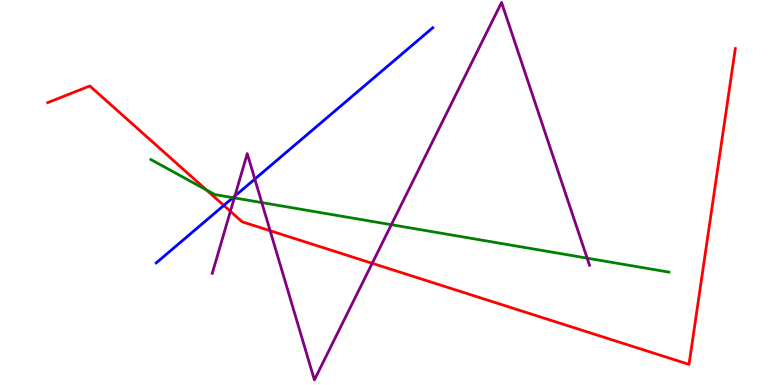[{'lines': ['blue', 'red'], 'intersections': [{'x': 2.89, 'y': 4.66}]}, {'lines': ['green', 'red'], 'intersections': [{'x': 2.66, 'y': 5.06}]}, {'lines': ['purple', 'red'], 'intersections': [{'x': 2.97, 'y': 4.51}, {'x': 3.49, 'y': 4.01}, {'x': 4.8, 'y': 3.16}]}, {'lines': ['blue', 'green'], 'intersections': [{'x': 3.01, 'y': 4.87}]}, {'lines': ['blue', 'purple'], 'intersections': [{'x': 3.03, 'y': 4.91}, {'x': 3.29, 'y': 5.35}]}, {'lines': ['green', 'purple'], 'intersections': [{'x': 3.02, 'y': 4.86}, {'x': 3.38, 'y': 4.74}, {'x': 5.05, 'y': 4.16}, {'x': 7.58, 'y': 3.29}]}]